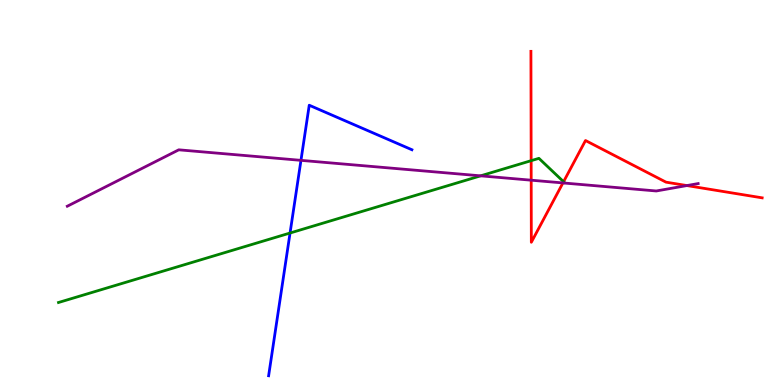[{'lines': ['blue', 'red'], 'intersections': []}, {'lines': ['green', 'red'], 'intersections': [{'x': 6.85, 'y': 5.83}, {'x': 7.27, 'y': 5.28}]}, {'lines': ['purple', 'red'], 'intersections': [{'x': 6.85, 'y': 5.32}, {'x': 7.26, 'y': 5.25}, {'x': 8.86, 'y': 5.18}]}, {'lines': ['blue', 'green'], 'intersections': [{'x': 3.74, 'y': 3.95}]}, {'lines': ['blue', 'purple'], 'intersections': [{'x': 3.88, 'y': 5.84}]}, {'lines': ['green', 'purple'], 'intersections': [{'x': 6.2, 'y': 5.43}]}]